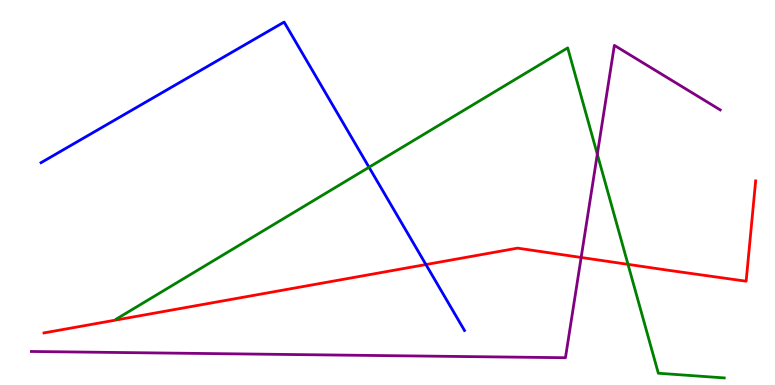[{'lines': ['blue', 'red'], 'intersections': [{'x': 5.5, 'y': 3.13}]}, {'lines': ['green', 'red'], 'intersections': [{'x': 8.1, 'y': 3.13}]}, {'lines': ['purple', 'red'], 'intersections': [{'x': 7.5, 'y': 3.31}]}, {'lines': ['blue', 'green'], 'intersections': [{'x': 4.76, 'y': 5.66}]}, {'lines': ['blue', 'purple'], 'intersections': []}, {'lines': ['green', 'purple'], 'intersections': [{'x': 7.71, 'y': 5.99}]}]